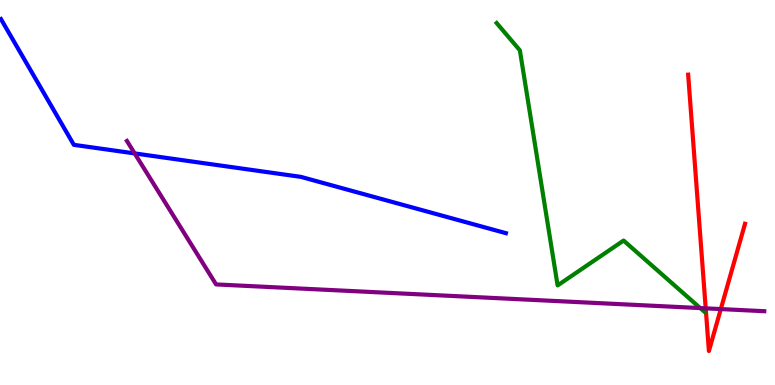[{'lines': ['blue', 'red'], 'intersections': []}, {'lines': ['green', 'red'], 'intersections': []}, {'lines': ['purple', 'red'], 'intersections': [{'x': 9.11, 'y': 1.99}, {'x': 9.3, 'y': 1.97}]}, {'lines': ['blue', 'green'], 'intersections': []}, {'lines': ['blue', 'purple'], 'intersections': [{'x': 1.74, 'y': 6.02}]}, {'lines': ['green', 'purple'], 'intersections': [{'x': 9.04, 'y': 2.0}]}]